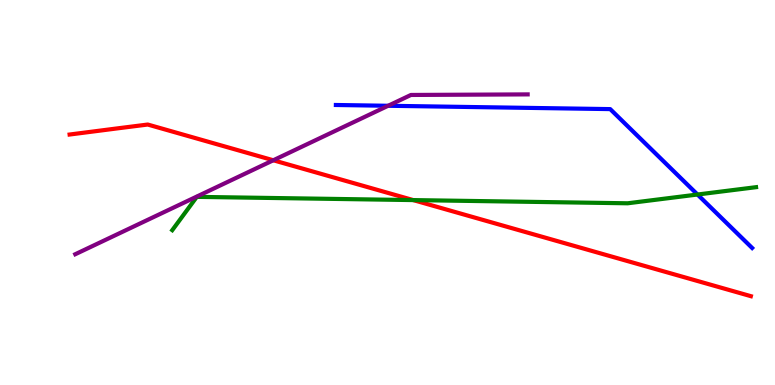[{'lines': ['blue', 'red'], 'intersections': []}, {'lines': ['green', 'red'], 'intersections': [{'x': 5.33, 'y': 4.8}]}, {'lines': ['purple', 'red'], 'intersections': [{'x': 3.53, 'y': 5.84}]}, {'lines': ['blue', 'green'], 'intersections': [{'x': 9.0, 'y': 4.95}]}, {'lines': ['blue', 'purple'], 'intersections': [{'x': 5.01, 'y': 7.25}]}, {'lines': ['green', 'purple'], 'intersections': []}]